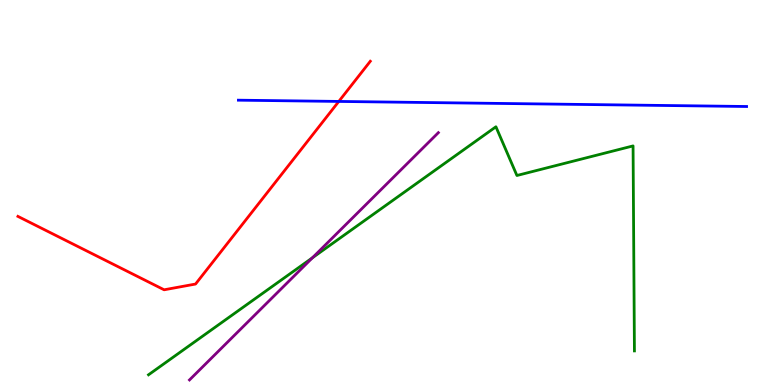[{'lines': ['blue', 'red'], 'intersections': [{'x': 4.37, 'y': 7.37}]}, {'lines': ['green', 'red'], 'intersections': []}, {'lines': ['purple', 'red'], 'intersections': []}, {'lines': ['blue', 'green'], 'intersections': []}, {'lines': ['blue', 'purple'], 'intersections': []}, {'lines': ['green', 'purple'], 'intersections': [{'x': 4.03, 'y': 3.31}]}]